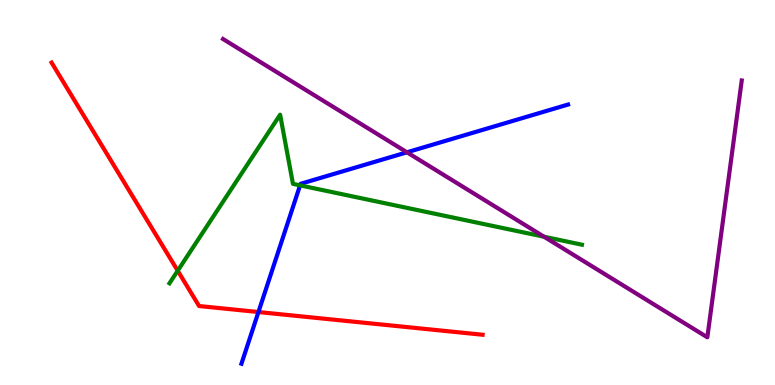[{'lines': ['blue', 'red'], 'intersections': [{'x': 3.33, 'y': 1.9}]}, {'lines': ['green', 'red'], 'intersections': [{'x': 2.29, 'y': 2.97}]}, {'lines': ['purple', 'red'], 'intersections': []}, {'lines': ['blue', 'green'], 'intersections': [{'x': 3.87, 'y': 5.19}]}, {'lines': ['blue', 'purple'], 'intersections': [{'x': 5.25, 'y': 6.04}]}, {'lines': ['green', 'purple'], 'intersections': [{'x': 7.02, 'y': 3.85}]}]